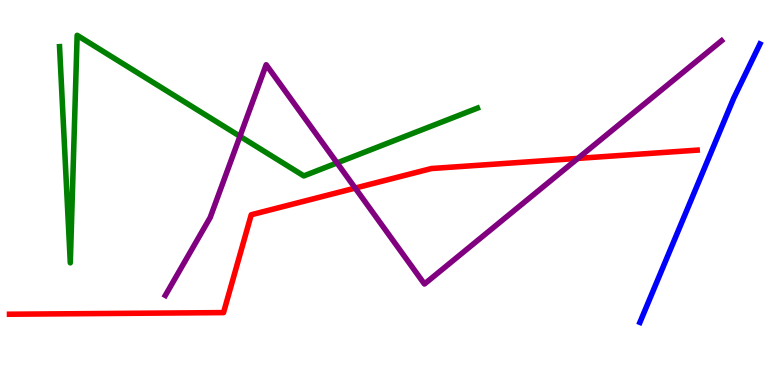[{'lines': ['blue', 'red'], 'intersections': []}, {'lines': ['green', 'red'], 'intersections': []}, {'lines': ['purple', 'red'], 'intersections': [{'x': 4.58, 'y': 5.11}, {'x': 7.46, 'y': 5.89}]}, {'lines': ['blue', 'green'], 'intersections': []}, {'lines': ['blue', 'purple'], 'intersections': []}, {'lines': ['green', 'purple'], 'intersections': [{'x': 3.1, 'y': 6.46}, {'x': 4.35, 'y': 5.77}]}]